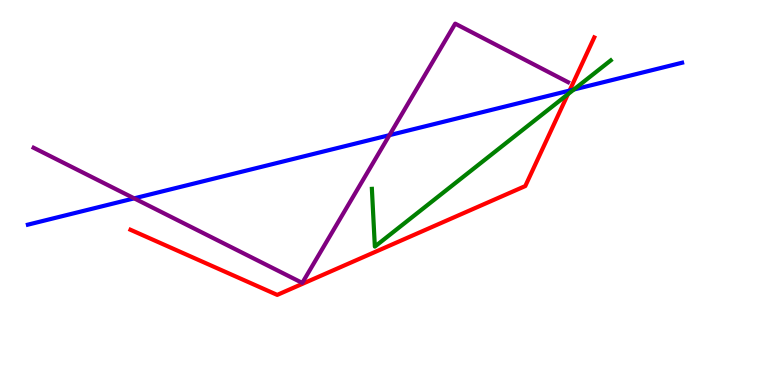[{'lines': ['blue', 'red'], 'intersections': [{'x': 7.35, 'y': 7.65}]}, {'lines': ['green', 'red'], 'intersections': [{'x': 7.33, 'y': 7.55}]}, {'lines': ['purple', 'red'], 'intersections': []}, {'lines': ['blue', 'green'], 'intersections': [{'x': 7.4, 'y': 7.67}]}, {'lines': ['blue', 'purple'], 'intersections': [{'x': 1.73, 'y': 4.85}, {'x': 5.02, 'y': 6.49}]}, {'lines': ['green', 'purple'], 'intersections': []}]